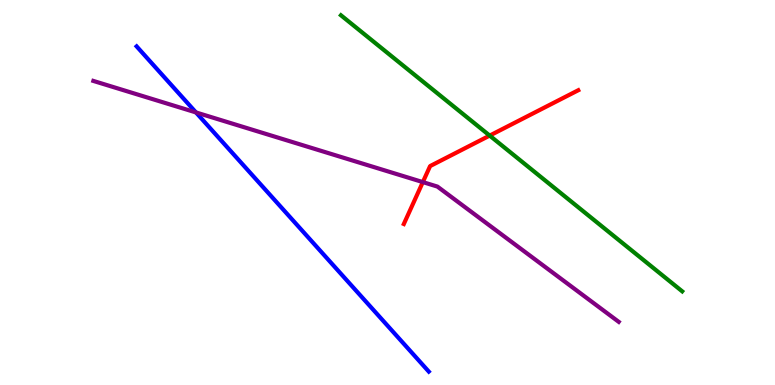[{'lines': ['blue', 'red'], 'intersections': []}, {'lines': ['green', 'red'], 'intersections': [{'x': 6.32, 'y': 6.48}]}, {'lines': ['purple', 'red'], 'intersections': [{'x': 5.46, 'y': 5.27}]}, {'lines': ['blue', 'green'], 'intersections': []}, {'lines': ['blue', 'purple'], 'intersections': [{'x': 2.53, 'y': 7.08}]}, {'lines': ['green', 'purple'], 'intersections': []}]